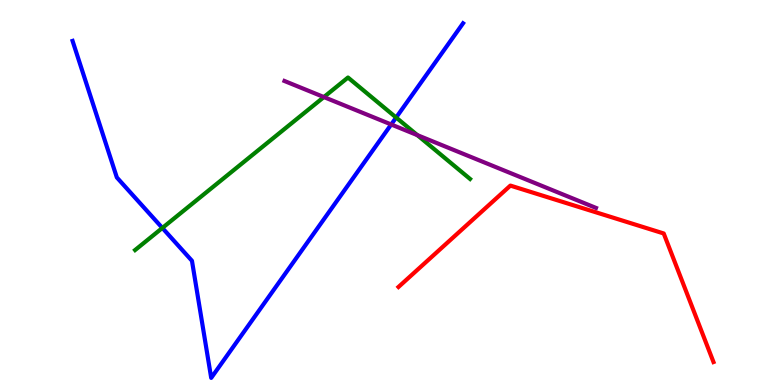[{'lines': ['blue', 'red'], 'intersections': []}, {'lines': ['green', 'red'], 'intersections': []}, {'lines': ['purple', 'red'], 'intersections': []}, {'lines': ['blue', 'green'], 'intersections': [{'x': 2.09, 'y': 4.08}, {'x': 5.11, 'y': 6.95}]}, {'lines': ['blue', 'purple'], 'intersections': [{'x': 5.05, 'y': 6.77}]}, {'lines': ['green', 'purple'], 'intersections': [{'x': 4.18, 'y': 7.48}, {'x': 5.38, 'y': 6.49}]}]